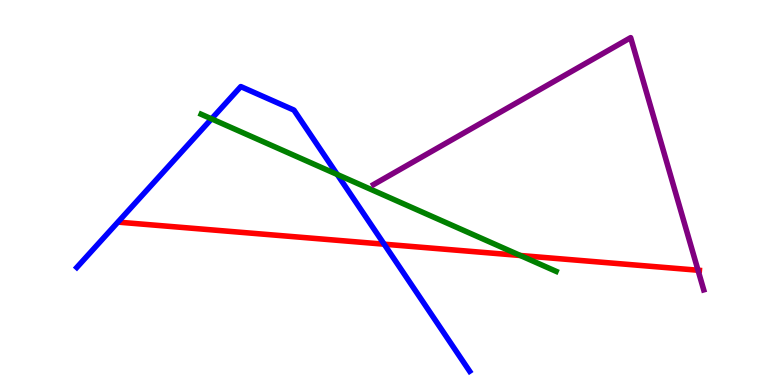[{'lines': ['blue', 'red'], 'intersections': [{'x': 4.96, 'y': 3.66}]}, {'lines': ['green', 'red'], 'intersections': [{'x': 6.71, 'y': 3.36}]}, {'lines': ['purple', 'red'], 'intersections': [{'x': 9.01, 'y': 2.98}]}, {'lines': ['blue', 'green'], 'intersections': [{'x': 2.73, 'y': 6.91}, {'x': 4.35, 'y': 5.47}]}, {'lines': ['blue', 'purple'], 'intersections': []}, {'lines': ['green', 'purple'], 'intersections': []}]